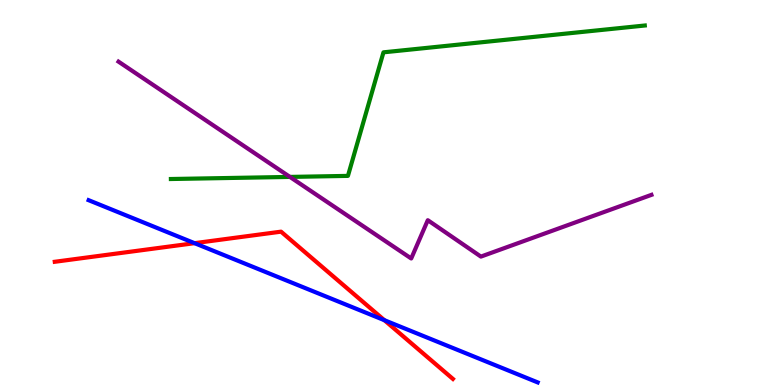[{'lines': ['blue', 'red'], 'intersections': [{'x': 2.51, 'y': 3.68}, {'x': 4.96, 'y': 1.68}]}, {'lines': ['green', 'red'], 'intersections': []}, {'lines': ['purple', 'red'], 'intersections': []}, {'lines': ['blue', 'green'], 'intersections': []}, {'lines': ['blue', 'purple'], 'intersections': []}, {'lines': ['green', 'purple'], 'intersections': [{'x': 3.74, 'y': 5.4}]}]